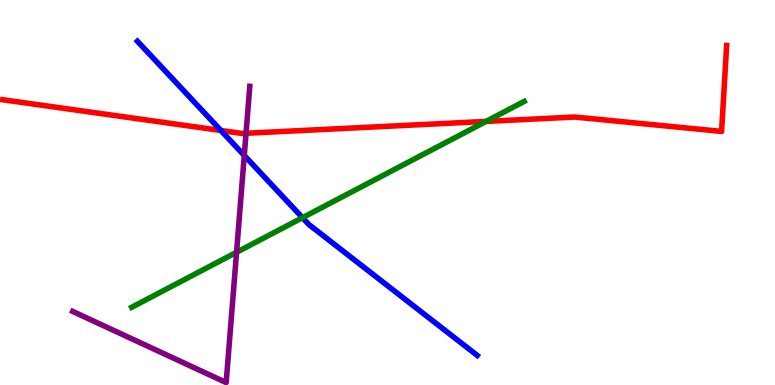[{'lines': ['blue', 'red'], 'intersections': [{'x': 2.85, 'y': 6.61}]}, {'lines': ['green', 'red'], 'intersections': [{'x': 6.27, 'y': 6.85}]}, {'lines': ['purple', 'red'], 'intersections': [{'x': 3.17, 'y': 6.54}]}, {'lines': ['blue', 'green'], 'intersections': [{'x': 3.9, 'y': 4.35}]}, {'lines': ['blue', 'purple'], 'intersections': [{'x': 3.15, 'y': 5.96}]}, {'lines': ['green', 'purple'], 'intersections': [{'x': 3.05, 'y': 3.45}]}]